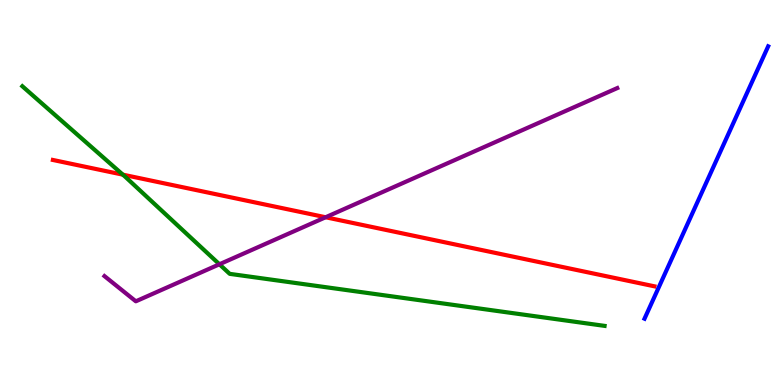[{'lines': ['blue', 'red'], 'intersections': []}, {'lines': ['green', 'red'], 'intersections': [{'x': 1.59, 'y': 5.46}]}, {'lines': ['purple', 'red'], 'intersections': [{'x': 4.2, 'y': 4.36}]}, {'lines': ['blue', 'green'], 'intersections': []}, {'lines': ['blue', 'purple'], 'intersections': []}, {'lines': ['green', 'purple'], 'intersections': [{'x': 2.83, 'y': 3.14}]}]